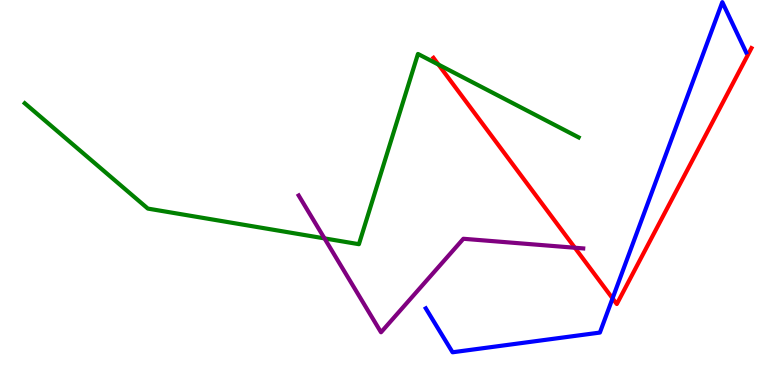[{'lines': ['blue', 'red'], 'intersections': [{'x': 7.9, 'y': 2.25}]}, {'lines': ['green', 'red'], 'intersections': [{'x': 5.66, 'y': 8.32}]}, {'lines': ['purple', 'red'], 'intersections': [{'x': 7.42, 'y': 3.57}]}, {'lines': ['blue', 'green'], 'intersections': []}, {'lines': ['blue', 'purple'], 'intersections': []}, {'lines': ['green', 'purple'], 'intersections': [{'x': 4.19, 'y': 3.81}]}]